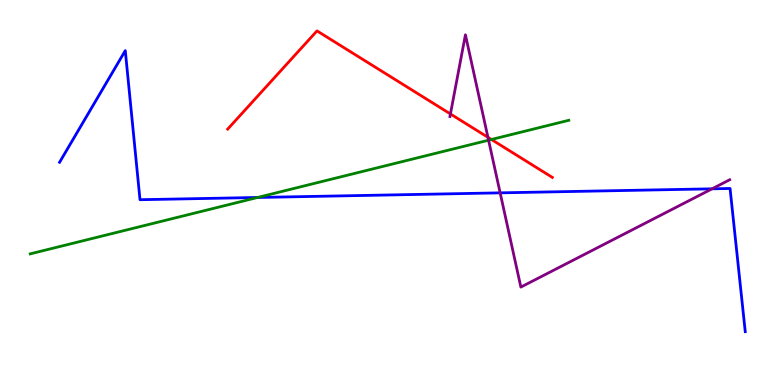[{'lines': ['blue', 'red'], 'intersections': []}, {'lines': ['green', 'red'], 'intersections': [{'x': 6.34, 'y': 6.38}]}, {'lines': ['purple', 'red'], 'intersections': [{'x': 5.81, 'y': 7.04}, {'x': 6.3, 'y': 6.43}]}, {'lines': ['blue', 'green'], 'intersections': [{'x': 3.32, 'y': 4.87}]}, {'lines': ['blue', 'purple'], 'intersections': [{'x': 6.45, 'y': 4.99}, {'x': 9.19, 'y': 5.1}]}, {'lines': ['green', 'purple'], 'intersections': [{'x': 6.3, 'y': 6.36}]}]